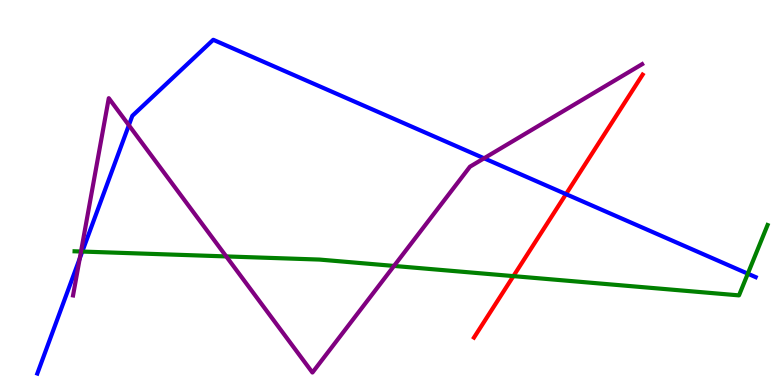[{'lines': ['blue', 'red'], 'intersections': [{'x': 7.3, 'y': 4.96}]}, {'lines': ['green', 'red'], 'intersections': [{'x': 6.62, 'y': 2.83}]}, {'lines': ['purple', 'red'], 'intersections': []}, {'lines': ['blue', 'green'], 'intersections': [{'x': 1.06, 'y': 3.47}, {'x': 9.65, 'y': 2.89}]}, {'lines': ['blue', 'purple'], 'intersections': [{'x': 1.03, 'y': 3.29}, {'x': 1.66, 'y': 6.75}, {'x': 6.25, 'y': 5.89}]}, {'lines': ['green', 'purple'], 'intersections': [{'x': 1.05, 'y': 3.47}, {'x': 2.92, 'y': 3.34}, {'x': 5.08, 'y': 3.09}]}]